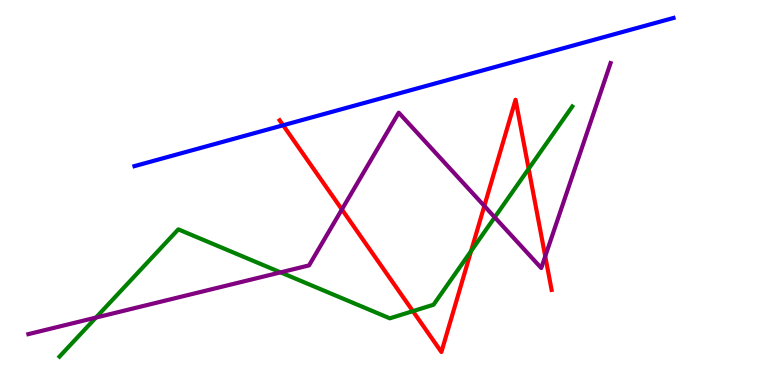[{'lines': ['blue', 'red'], 'intersections': [{'x': 3.65, 'y': 6.75}]}, {'lines': ['green', 'red'], 'intersections': [{'x': 5.33, 'y': 1.92}, {'x': 6.08, 'y': 3.48}, {'x': 6.82, 'y': 5.62}]}, {'lines': ['purple', 'red'], 'intersections': [{'x': 4.41, 'y': 4.56}, {'x': 6.25, 'y': 4.65}, {'x': 7.04, 'y': 3.34}]}, {'lines': ['blue', 'green'], 'intersections': []}, {'lines': ['blue', 'purple'], 'intersections': []}, {'lines': ['green', 'purple'], 'intersections': [{'x': 1.24, 'y': 1.75}, {'x': 3.62, 'y': 2.93}, {'x': 6.38, 'y': 4.36}]}]